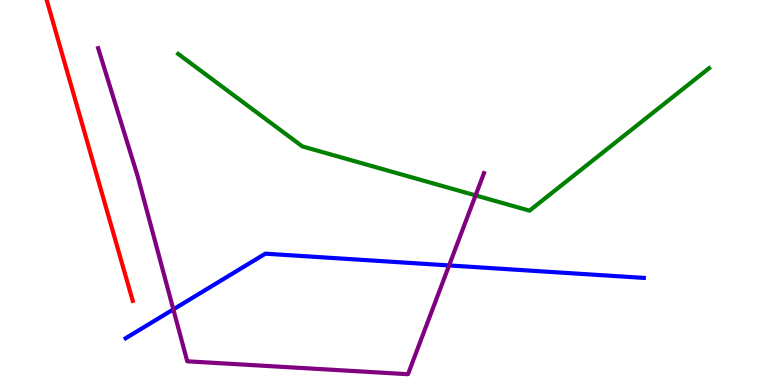[{'lines': ['blue', 'red'], 'intersections': []}, {'lines': ['green', 'red'], 'intersections': []}, {'lines': ['purple', 'red'], 'intersections': []}, {'lines': ['blue', 'green'], 'intersections': []}, {'lines': ['blue', 'purple'], 'intersections': [{'x': 2.24, 'y': 1.96}, {'x': 5.79, 'y': 3.11}]}, {'lines': ['green', 'purple'], 'intersections': [{'x': 6.14, 'y': 4.92}]}]